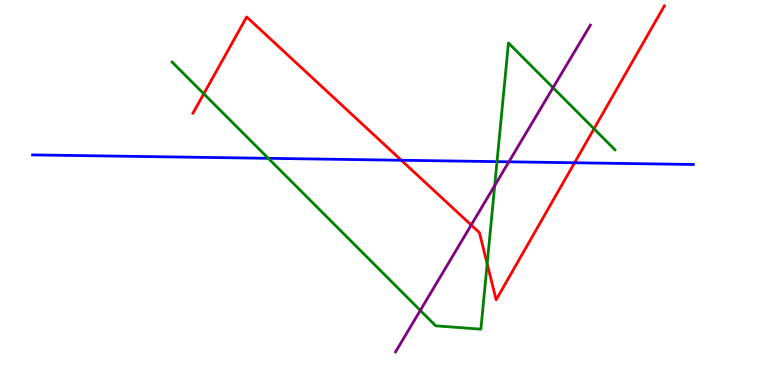[{'lines': ['blue', 'red'], 'intersections': [{'x': 5.18, 'y': 5.84}, {'x': 7.41, 'y': 5.77}]}, {'lines': ['green', 'red'], 'intersections': [{'x': 2.63, 'y': 7.56}, {'x': 6.29, 'y': 3.15}, {'x': 7.66, 'y': 6.65}]}, {'lines': ['purple', 'red'], 'intersections': [{'x': 6.08, 'y': 4.16}]}, {'lines': ['blue', 'green'], 'intersections': [{'x': 3.46, 'y': 5.89}, {'x': 6.41, 'y': 5.8}]}, {'lines': ['blue', 'purple'], 'intersections': [{'x': 6.57, 'y': 5.8}]}, {'lines': ['green', 'purple'], 'intersections': [{'x': 5.42, 'y': 1.94}, {'x': 6.38, 'y': 5.18}, {'x': 7.14, 'y': 7.72}]}]